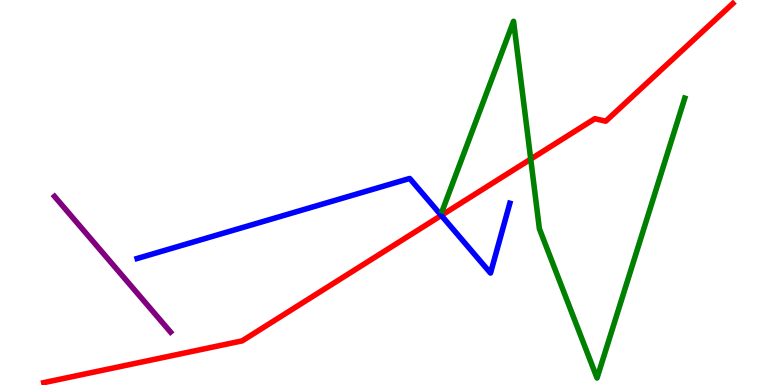[{'lines': ['blue', 'red'], 'intersections': [{'x': 5.69, 'y': 4.4}]}, {'lines': ['green', 'red'], 'intersections': [{'x': 6.85, 'y': 5.87}]}, {'lines': ['purple', 'red'], 'intersections': []}, {'lines': ['blue', 'green'], 'intersections': []}, {'lines': ['blue', 'purple'], 'intersections': []}, {'lines': ['green', 'purple'], 'intersections': []}]